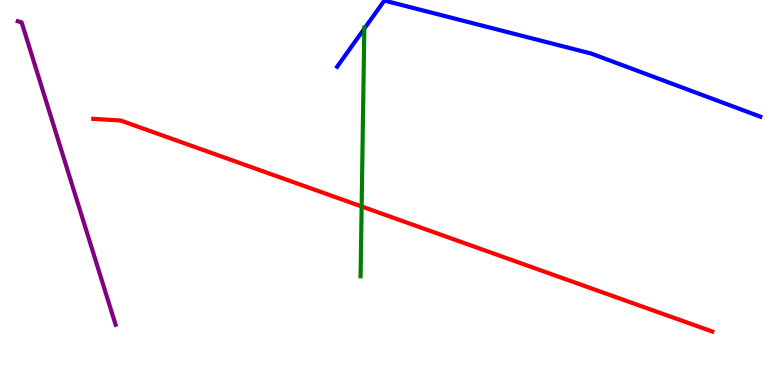[{'lines': ['blue', 'red'], 'intersections': []}, {'lines': ['green', 'red'], 'intersections': [{'x': 4.67, 'y': 4.64}]}, {'lines': ['purple', 'red'], 'intersections': []}, {'lines': ['blue', 'green'], 'intersections': [{'x': 4.7, 'y': 9.26}]}, {'lines': ['blue', 'purple'], 'intersections': []}, {'lines': ['green', 'purple'], 'intersections': []}]